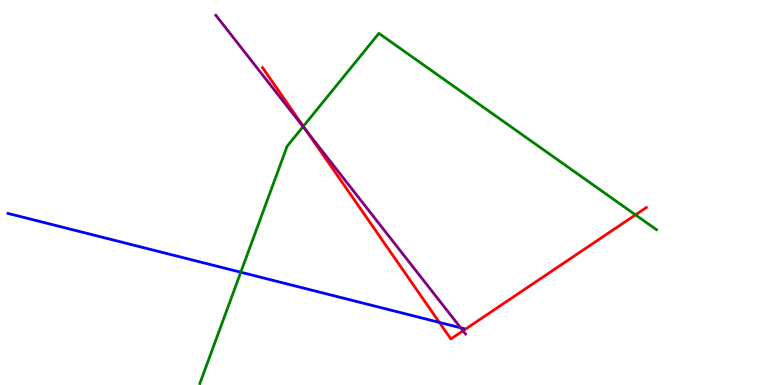[{'lines': ['blue', 'red'], 'intersections': [{'x': 5.67, 'y': 1.63}]}, {'lines': ['green', 'red'], 'intersections': [{'x': 3.91, 'y': 6.72}, {'x': 8.2, 'y': 4.42}]}, {'lines': ['purple', 'red'], 'intersections': [{'x': 3.96, 'y': 6.59}, {'x': 5.97, 'y': 1.41}]}, {'lines': ['blue', 'green'], 'intersections': [{'x': 3.11, 'y': 2.93}]}, {'lines': ['blue', 'purple'], 'intersections': [{'x': 5.94, 'y': 1.49}]}, {'lines': ['green', 'purple'], 'intersections': [{'x': 3.91, 'y': 6.71}]}]